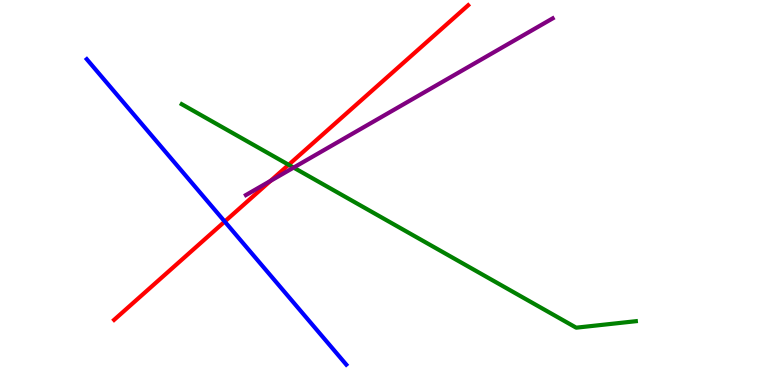[{'lines': ['blue', 'red'], 'intersections': [{'x': 2.9, 'y': 4.24}]}, {'lines': ['green', 'red'], 'intersections': [{'x': 3.72, 'y': 5.72}]}, {'lines': ['purple', 'red'], 'intersections': [{'x': 3.49, 'y': 5.3}]}, {'lines': ['blue', 'green'], 'intersections': []}, {'lines': ['blue', 'purple'], 'intersections': []}, {'lines': ['green', 'purple'], 'intersections': [{'x': 3.79, 'y': 5.65}]}]